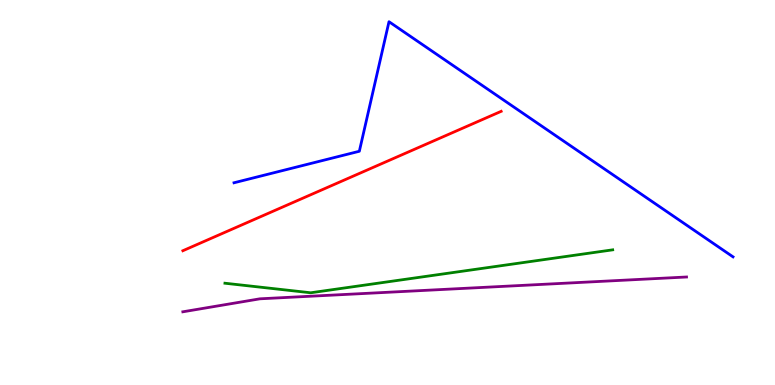[{'lines': ['blue', 'red'], 'intersections': []}, {'lines': ['green', 'red'], 'intersections': []}, {'lines': ['purple', 'red'], 'intersections': []}, {'lines': ['blue', 'green'], 'intersections': []}, {'lines': ['blue', 'purple'], 'intersections': []}, {'lines': ['green', 'purple'], 'intersections': []}]